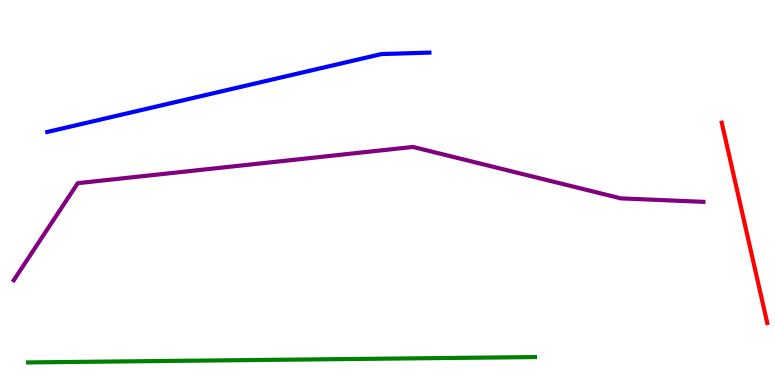[{'lines': ['blue', 'red'], 'intersections': []}, {'lines': ['green', 'red'], 'intersections': []}, {'lines': ['purple', 'red'], 'intersections': []}, {'lines': ['blue', 'green'], 'intersections': []}, {'lines': ['blue', 'purple'], 'intersections': []}, {'lines': ['green', 'purple'], 'intersections': []}]